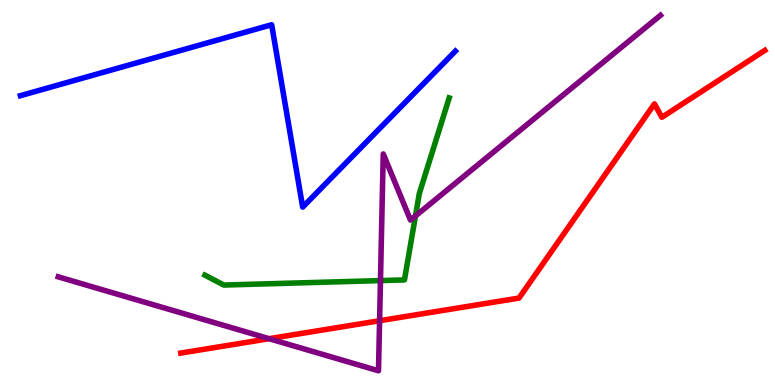[{'lines': ['blue', 'red'], 'intersections': []}, {'lines': ['green', 'red'], 'intersections': []}, {'lines': ['purple', 'red'], 'intersections': [{'x': 3.47, 'y': 1.2}, {'x': 4.9, 'y': 1.67}]}, {'lines': ['blue', 'green'], 'intersections': []}, {'lines': ['blue', 'purple'], 'intersections': []}, {'lines': ['green', 'purple'], 'intersections': [{'x': 4.91, 'y': 2.71}, {'x': 5.36, 'y': 4.39}]}]